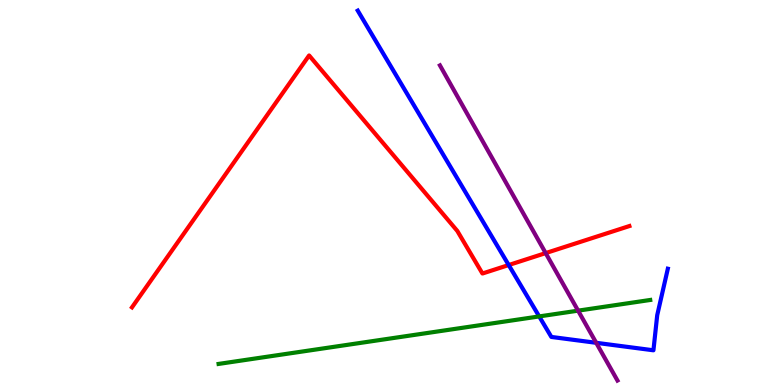[{'lines': ['blue', 'red'], 'intersections': [{'x': 6.56, 'y': 3.12}]}, {'lines': ['green', 'red'], 'intersections': []}, {'lines': ['purple', 'red'], 'intersections': [{'x': 7.04, 'y': 3.43}]}, {'lines': ['blue', 'green'], 'intersections': [{'x': 6.96, 'y': 1.78}]}, {'lines': ['blue', 'purple'], 'intersections': [{'x': 7.69, 'y': 1.1}]}, {'lines': ['green', 'purple'], 'intersections': [{'x': 7.46, 'y': 1.93}]}]